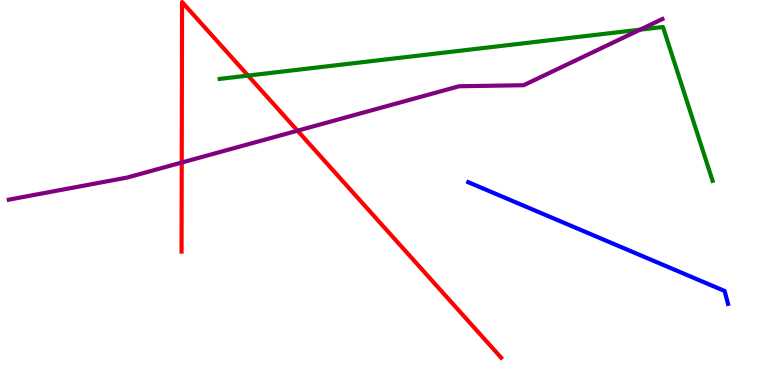[{'lines': ['blue', 'red'], 'intersections': []}, {'lines': ['green', 'red'], 'intersections': [{'x': 3.2, 'y': 8.04}]}, {'lines': ['purple', 'red'], 'intersections': [{'x': 2.34, 'y': 5.78}, {'x': 3.84, 'y': 6.61}]}, {'lines': ['blue', 'green'], 'intersections': []}, {'lines': ['blue', 'purple'], 'intersections': []}, {'lines': ['green', 'purple'], 'intersections': [{'x': 8.26, 'y': 9.23}]}]